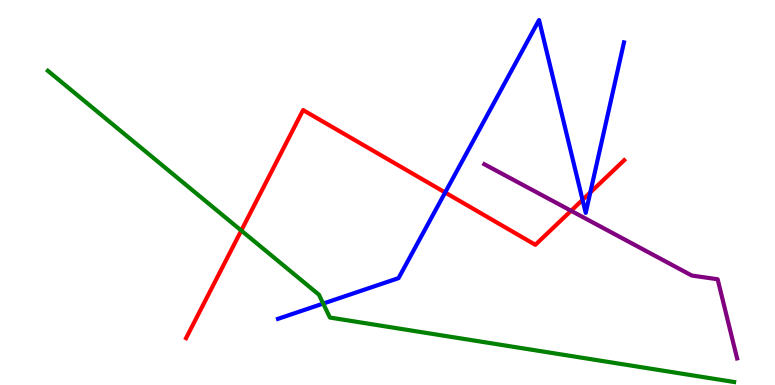[{'lines': ['blue', 'red'], 'intersections': [{'x': 5.74, 'y': 5.0}, {'x': 7.52, 'y': 4.81}, {'x': 7.62, 'y': 5.0}]}, {'lines': ['green', 'red'], 'intersections': [{'x': 3.11, 'y': 4.01}]}, {'lines': ['purple', 'red'], 'intersections': [{'x': 7.37, 'y': 4.53}]}, {'lines': ['blue', 'green'], 'intersections': [{'x': 4.17, 'y': 2.12}]}, {'lines': ['blue', 'purple'], 'intersections': []}, {'lines': ['green', 'purple'], 'intersections': []}]